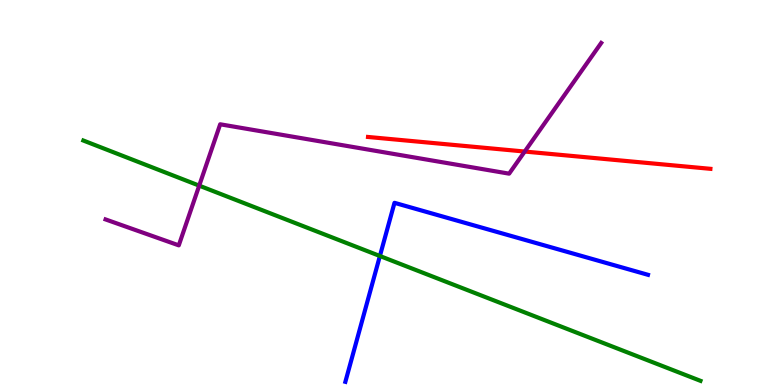[{'lines': ['blue', 'red'], 'intersections': []}, {'lines': ['green', 'red'], 'intersections': []}, {'lines': ['purple', 'red'], 'intersections': [{'x': 6.77, 'y': 6.06}]}, {'lines': ['blue', 'green'], 'intersections': [{'x': 4.9, 'y': 3.35}]}, {'lines': ['blue', 'purple'], 'intersections': []}, {'lines': ['green', 'purple'], 'intersections': [{'x': 2.57, 'y': 5.18}]}]